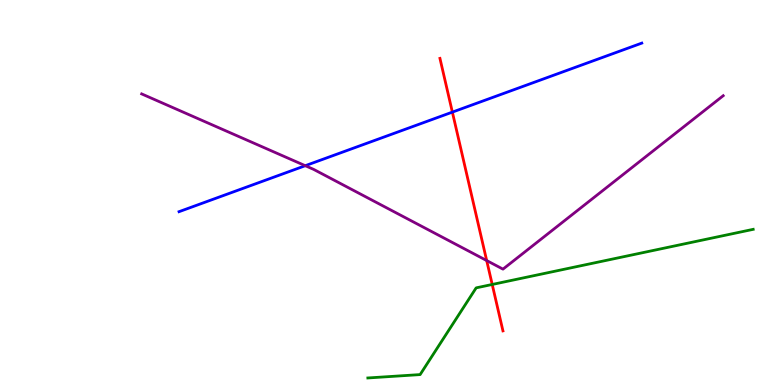[{'lines': ['blue', 'red'], 'intersections': [{'x': 5.84, 'y': 7.09}]}, {'lines': ['green', 'red'], 'intersections': [{'x': 6.35, 'y': 2.61}]}, {'lines': ['purple', 'red'], 'intersections': [{'x': 6.28, 'y': 3.23}]}, {'lines': ['blue', 'green'], 'intersections': []}, {'lines': ['blue', 'purple'], 'intersections': [{'x': 3.94, 'y': 5.7}]}, {'lines': ['green', 'purple'], 'intersections': []}]